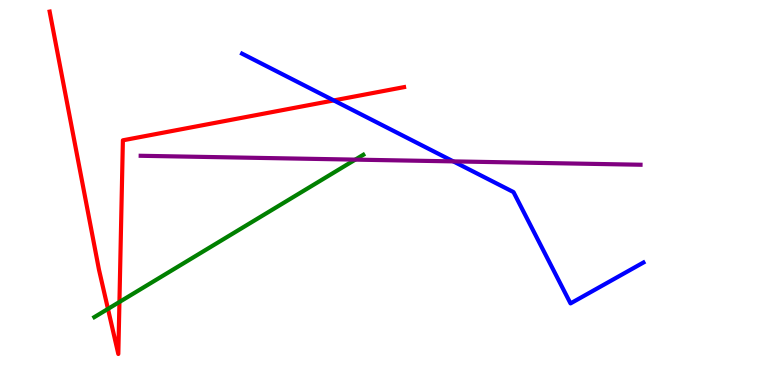[{'lines': ['blue', 'red'], 'intersections': [{'x': 4.31, 'y': 7.39}]}, {'lines': ['green', 'red'], 'intersections': [{'x': 1.39, 'y': 1.98}, {'x': 1.54, 'y': 2.16}]}, {'lines': ['purple', 'red'], 'intersections': []}, {'lines': ['blue', 'green'], 'intersections': []}, {'lines': ['blue', 'purple'], 'intersections': [{'x': 5.85, 'y': 5.81}]}, {'lines': ['green', 'purple'], 'intersections': [{'x': 4.58, 'y': 5.85}]}]